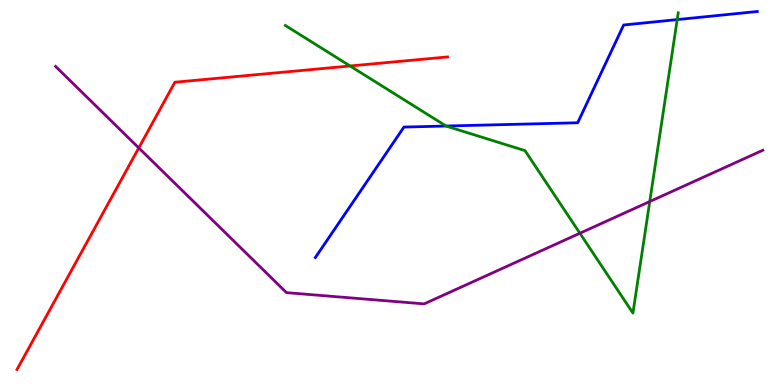[{'lines': ['blue', 'red'], 'intersections': []}, {'lines': ['green', 'red'], 'intersections': [{'x': 4.52, 'y': 8.29}]}, {'lines': ['purple', 'red'], 'intersections': [{'x': 1.79, 'y': 6.16}]}, {'lines': ['blue', 'green'], 'intersections': [{'x': 5.76, 'y': 6.73}, {'x': 8.74, 'y': 9.49}]}, {'lines': ['blue', 'purple'], 'intersections': []}, {'lines': ['green', 'purple'], 'intersections': [{'x': 7.48, 'y': 3.94}, {'x': 8.38, 'y': 4.77}]}]